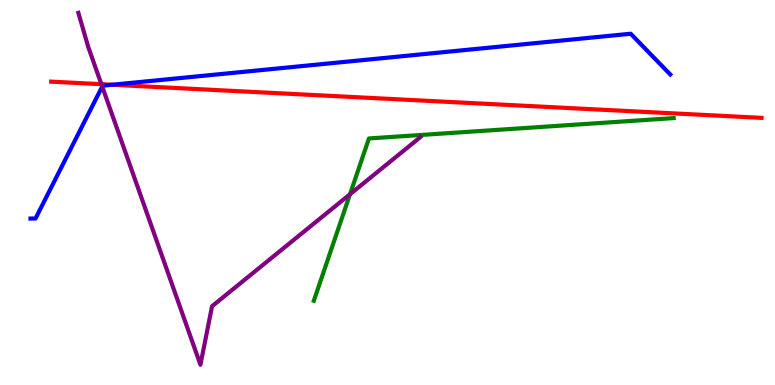[{'lines': ['blue', 'red'], 'intersections': [{'x': 1.45, 'y': 7.8}]}, {'lines': ['green', 'red'], 'intersections': []}, {'lines': ['purple', 'red'], 'intersections': [{'x': 1.31, 'y': 7.81}]}, {'lines': ['blue', 'green'], 'intersections': []}, {'lines': ['blue', 'purple'], 'intersections': [{'x': 1.32, 'y': 7.75}]}, {'lines': ['green', 'purple'], 'intersections': [{'x': 4.52, 'y': 4.96}]}]